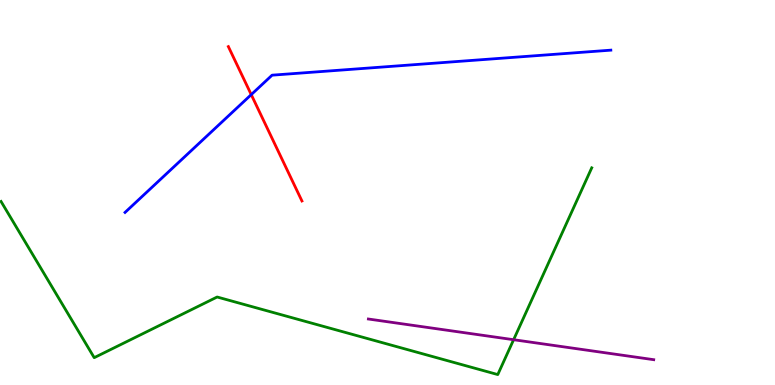[{'lines': ['blue', 'red'], 'intersections': [{'x': 3.24, 'y': 7.54}]}, {'lines': ['green', 'red'], 'intersections': []}, {'lines': ['purple', 'red'], 'intersections': []}, {'lines': ['blue', 'green'], 'intersections': []}, {'lines': ['blue', 'purple'], 'intersections': []}, {'lines': ['green', 'purple'], 'intersections': [{'x': 6.63, 'y': 1.18}]}]